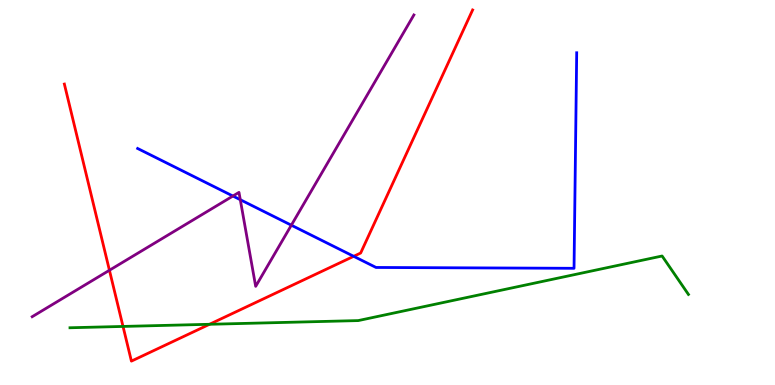[{'lines': ['blue', 'red'], 'intersections': [{'x': 4.56, 'y': 3.34}]}, {'lines': ['green', 'red'], 'intersections': [{'x': 1.59, 'y': 1.52}, {'x': 2.7, 'y': 1.58}]}, {'lines': ['purple', 'red'], 'intersections': [{'x': 1.41, 'y': 2.98}]}, {'lines': ['blue', 'green'], 'intersections': []}, {'lines': ['blue', 'purple'], 'intersections': [{'x': 3.01, 'y': 4.91}, {'x': 3.1, 'y': 4.81}, {'x': 3.76, 'y': 4.15}]}, {'lines': ['green', 'purple'], 'intersections': []}]